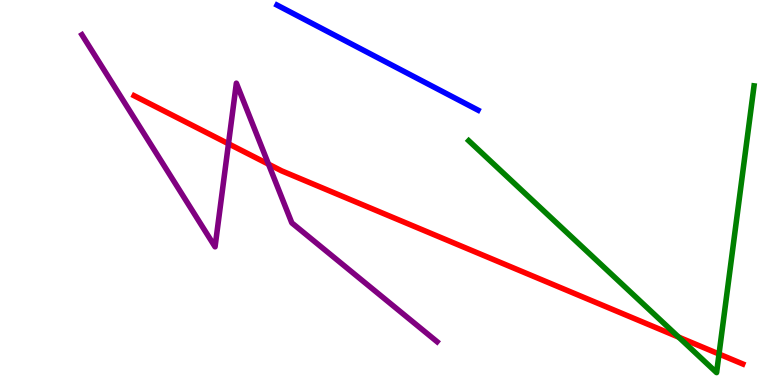[{'lines': ['blue', 'red'], 'intersections': []}, {'lines': ['green', 'red'], 'intersections': [{'x': 8.76, 'y': 1.24}, {'x': 9.28, 'y': 0.804}]}, {'lines': ['purple', 'red'], 'intersections': [{'x': 2.95, 'y': 6.27}, {'x': 3.46, 'y': 5.74}]}, {'lines': ['blue', 'green'], 'intersections': []}, {'lines': ['blue', 'purple'], 'intersections': []}, {'lines': ['green', 'purple'], 'intersections': []}]